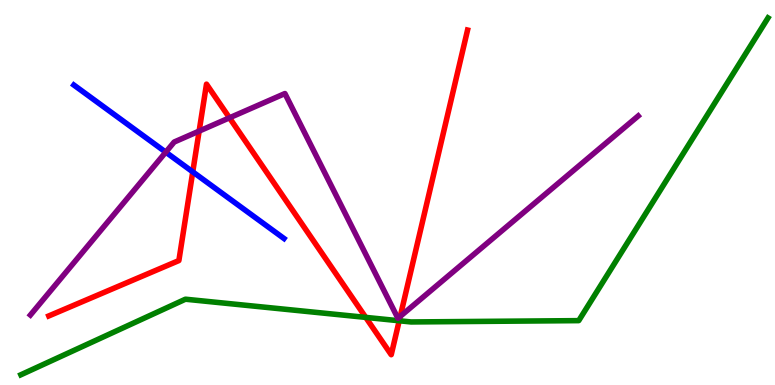[{'lines': ['blue', 'red'], 'intersections': [{'x': 2.49, 'y': 5.54}]}, {'lines': ['green', 'red'], 'intersections': [{'x': 4.72, 'y': 1.76}, {'x': 5.15, 'y': 1.67}]}, {'lines': ['purple', 'red'], 'intersections': [{'x': 2.57, 'y': 6.6}, {'x': 2.96, 'y': 6.94}, {'x': 5.16, 'y': 1.78}]}, {'lines': ['blue', 'green'], 'intersections': []}, {'lines': ['blue', 'purple'], 'intersections': [{'x': 2.14, 'y': 6.05}]}, {'lines': ['green', 'purple'], 'intersections': []}]